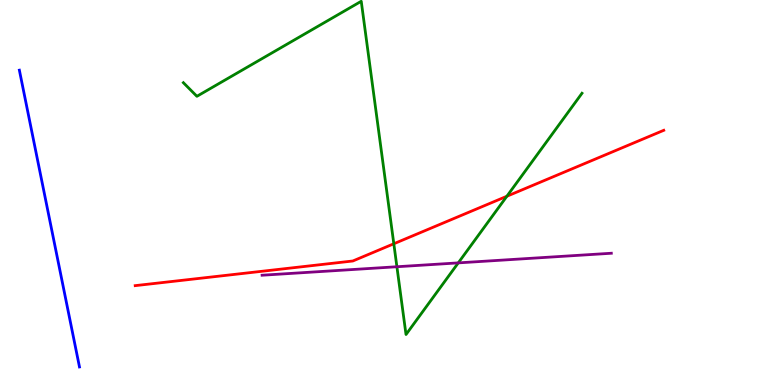[{'lines': ['blue', 'red'], 'intersections': []}, {'lines': ['green', 'red'], 'intersections': [{'x': 5.08, 'y': 3.67}, {'x': 6.54, 'y': 4.9}]}, {'lines': ['purple', 'red'], 'intersections': []}, {'lines': ['blue', 'green'], 'intersections': []}, {'lines': ['blue', 'purple'], 'intersections': []}, {'lines': ['green', 'purple'], 'intersections': [{'x': 5.12, 'y': 3.07}, {'x': 5.91, 'y': 3.17}]}]